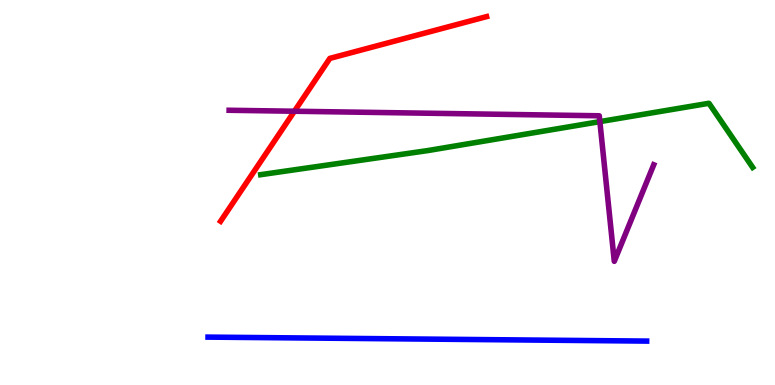[{'lines': ['blue', 'red'], 'intersections': []}, {'lines': ['green', 'red'], 'intersections': []}, {'lines': ['purple', 'red'], 'intersections': [{'x': 3.8, 'y': 7.11}]}, {'lines': ['blue', 'green'], 'intersections': []}, {'lines': ['blue', 'purple'], 'intersections': []}, {'lines': ['green', 'purple'], 'intersections': [{'x': 7.74, 'y': 6.84}]}]